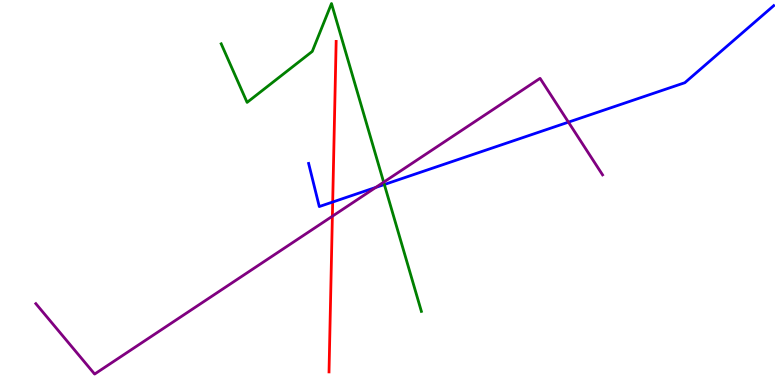[{'lines': ['blue', 'red'], 'intersections': [{'x': 4.29, 'y': 4.75}]}, {'lines': ['green', 'red'], 'intersections': []}, {'lines': ['purple', 'red'], 'intersections': [{'x': 4.29, 'y': 4.38}]}, {'lines': ['blue', 'green'], 'intersections': [{'x': 4.96, 'y': 5.21}]}, {'lines': ['blue', 'purple'], 'intersections': [{'x': 4.85, 'y': 5.13}, {'x': 7.33, 'y': 6.83}]}, {'lines': ['green', 'purple'], 'intersections': [{'x': 4.95, 'y': 5.27}]}]